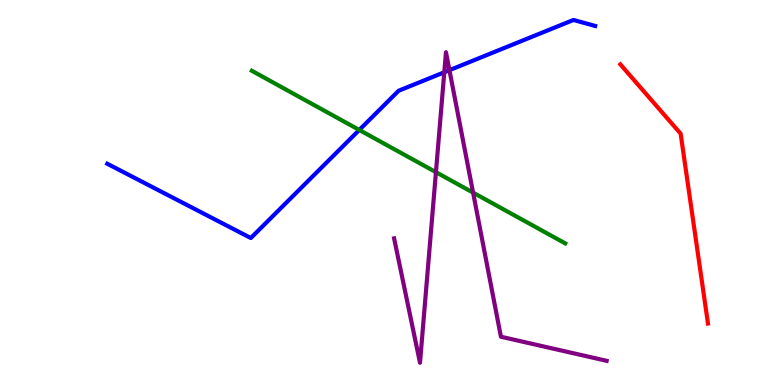[{'lines': ['blue', 'red'], 'intersections': []}, {'lines': ['green', 'red'], 'intersections': []}, {'lines': ['purple', 'red'], 'intersections': []}, {'lines': ['blue', 'green'], 'intersections': [{'x': 4.64, 'y': 6.62}]}, {'lines': ['blue', 'purple'], 'intersections': [{'x': 5.73, 'y': 8.12}, {'x': 5.8, 'y': 8.18}]}, {'lines': ['green', 'purple'], 'intersections': [{'x': 5.62, 'y': 5.53}, {'x': 6.1, 'y': 5.0}]}]